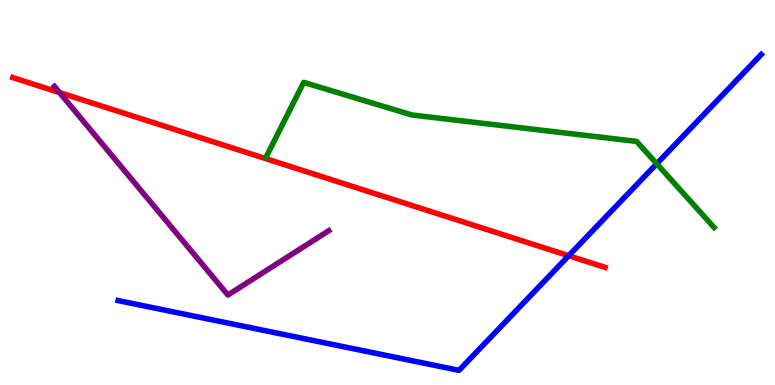[{'lines': ['blue', 'red'], 'intersections': [{'x': 7.34, 'y': 3.36}]}, {'lines': ['green', 'red'], 'intersections': []}, {'lines': ['purple', 'red'], 'intersections': [{'x': 0.768, 'y': 7.6}]}, {'lines': ['blue', 'green'], 'intersections': [{'x': 8.47, 'y': 5.75}]}, {'lines': ['blue', 'purple'], 'intersections': []}, {'lines': ['green', 'purple'], 'intersections': []}]